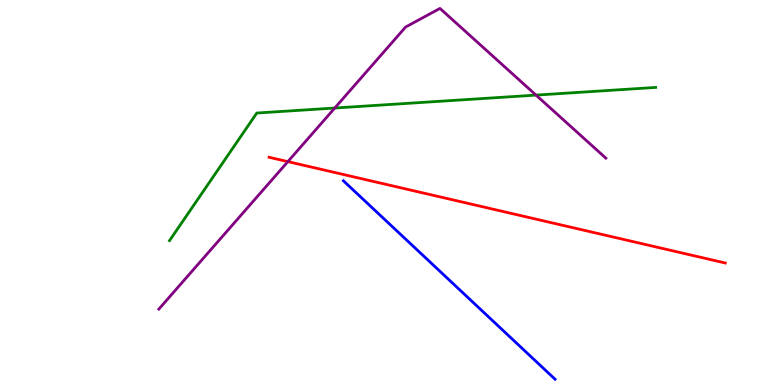[{'lines': ['blue', 'red'], 'intersections': []}, {'lines': ['green', 'red'], 'intersections': []}, {'lines': ['purple', 'red'], 'intersections': [{'x': 3.71, 'y': 5.8}]}, {'lines': ['blue', 'green'], 'intersections': []}, {'lines': ['blue', 'purple'], 'intersections': []}, {'lines': ['green', 'purple'], 'intersections': [{'x': 4.32, 'y': 7.19}, {'x': 6.92, 'y': 7.53}]}]